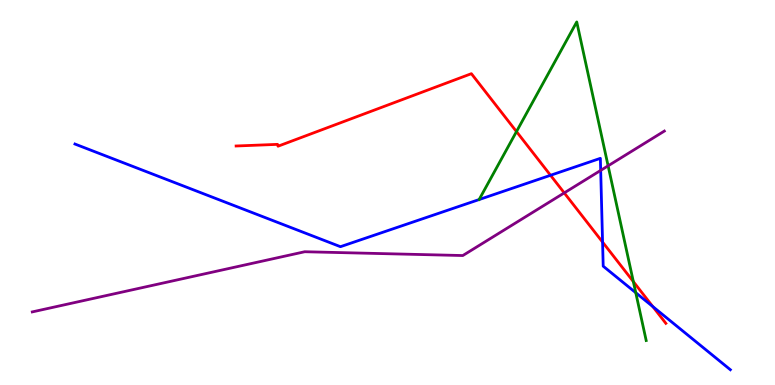[{'lines': ['blue', 'red'], 'intersections': [{'x': 7.1, 'y': 5.45}, {'x': 7.78, 'y': 3.71}, {'x': 8.42, 'y': 2.04}]}, {'lines': ['green', 'red'], 'intersections': [{'x': 6.66, 'y': 6.58}, {'x': 8.17, 'y': 2.69}]}, {'lines': ['purple', 'red'], 'intersections': [{'x': 7.28, 'y': 4.99}]}, {'lines': ['blue', 'green'], 'intersections': [{'x': 8.2, 'y': 2.4}]}, {'lines': ['blue', 'purple'], 'intersections': [{'x': 7.75, 'y': 5.57}]}, {'lines': ['green', 'purple'], 'intersections': [{'x': 7.85, 'y': 5.69}]}]